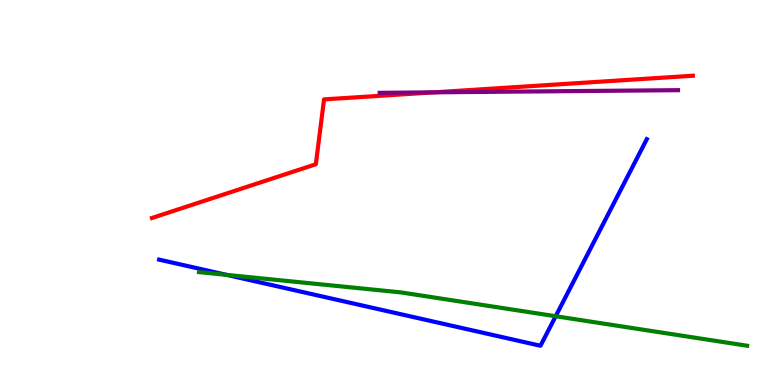[{'lines': ['blue', 'red'], 'intersections': []}, {'lines': ['green', 'red'], 'intersections': []}, {'lines': ['purple', 'red'], 'intersections': [{'x': 5.6, 'y': 7.6}]}, {'lines': ['blue', 'green'], 'intersections': [{'x': 2.93, 'y': 2.86}, {'x': 7.17, 'y': 1.79}]}, {'lines': ['blue', 'purple'], 'intersections': []}, {'lines': ['green', 'purple'], 'intersections': []}]